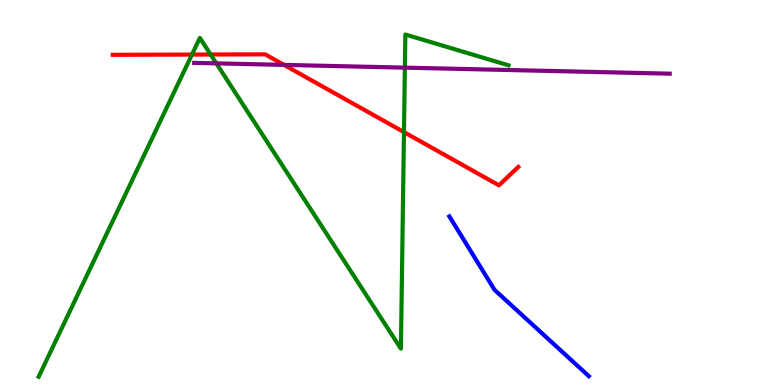[{'lines': ['blue', 'red'], 'intersections': []}, {'lines': ['green', 'red'], 'intersections': [{'x': 2.48, 'y': 8.58}, {'x': 2.72, 'y': 8.58}, {'x': 5.21, 'y': 6.57}]}, {'lines': ['purple', 'red'], 'intersections': [{'x': 3.66, 'y': 8.31}]}, {'lines': ['blue', 'green'], 'intersections': []}, {'lines': ['blue', 'purple'], 'intersections': []}, {'lines': ['green', 'purple'], 'intersections': [{'x': 2.79, 'y': 8.35}, {'x': 5.22, 'y': 8.24}]}]